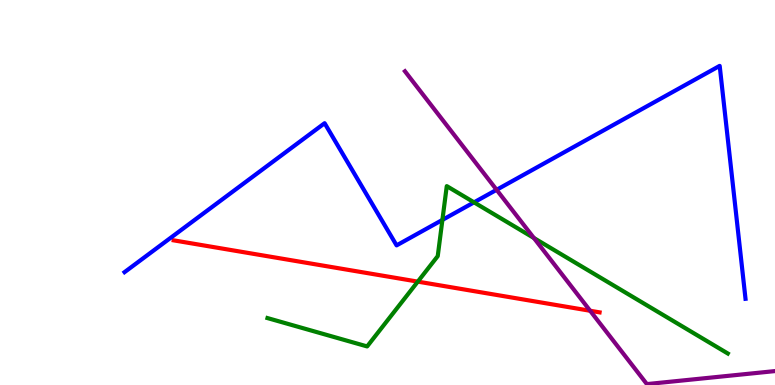[{'lines': ['blue', 'red'], 'intersections': []}, {'lines': ['green', 'red'], 'intersections': [{'x': 5.39, 'y': 2.69}]}, {'lines': ['purple', 'red'], 'intersections': [{'x': 7.61, 'y': 1.93}]}, {'lines': ['blue', 'green'], 'intersections': [{'x': 5.71, 'y': 4.29}, {'x': 6.12, 'y': 4.74}]}, {'lines': ['blue', 'purple'], 'intersections': [{'x': 6.41, 'y': 5.07}]}, {'lines': ['green', 'purple'], 'intersections': [{'x': 6.89, 'y': 3.82}]}]